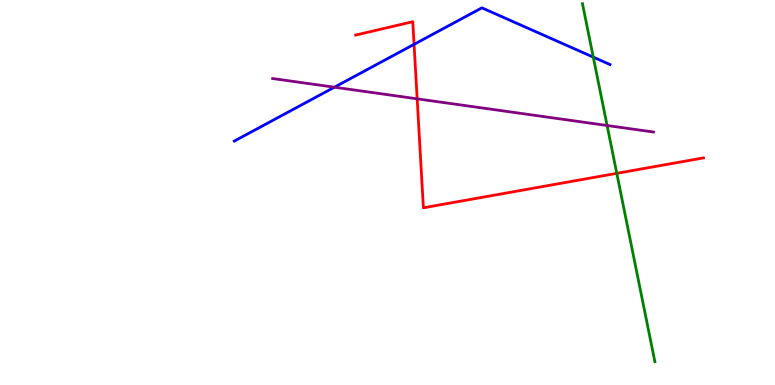[{'lines': ['blue', 'red'], 'intersections': [{'x': 5.34, 'y': 8.85}]}, {'lines': ['green', 'red'], 'intersections': [{'x': 7.96, 'y': 5.5}]}, {'lines': ['purple', 'red'], 'intersections': [{'x': 5.38, 'y': 7.43}]}, {'lines': ['blue', 'green'], 'intersections': [{'x': 7.66, 'y': 8.52}]}, {'lines': ['blue', 'purple'], 'intersections': [{'x': 4.31, 'y': 7.73}]}, {'lines': ['green', 'purple'], 'intersections': [{'x': 7.83, 'y': 6.74}]}]